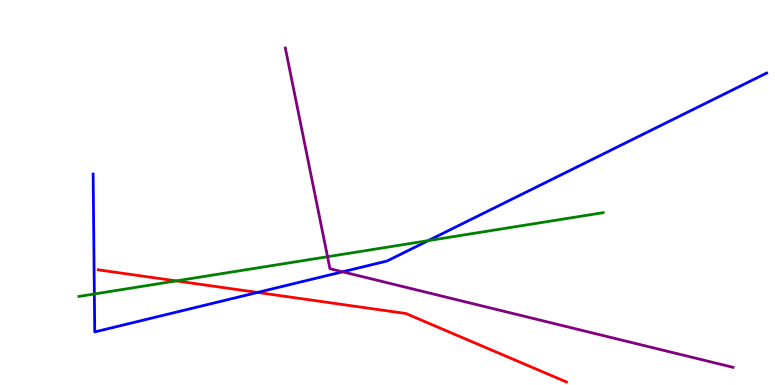[{'lines': ['blue', 'red'], 'intersections': [{'x': 3.32, 'y': 2.4}]}, {'lines': ['green', 'red'], 'intersections': [{'x': 2.27, 'y': 2.7}]}, {'lines': ['purple', 'red'], 'intersections': []}, {'lines': ['blue', 'green'], 'intersections': [{'x': 1.22, 'y': 2.36}, {'x': 5.53, 'y': 3.75}]}, {'lines': ['blue', 'purple'], 'intersections': [{'x': 4.42, 'y': 2.94}]}, {'lines': ['green', 'purple'], 'intersections': [{'x': 4.23, 'y': 3.33}]}]